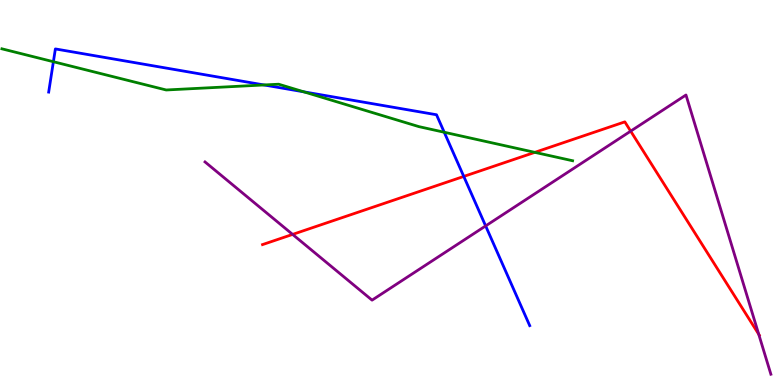[{'lines': ['blue', 'red'], 'intersections': [{'x': 5.98, 'y': 5.42}]}, {'lines': ['green', 'red'], 'intersections': [{'x': 6.9, 'y': 6.04}]}, {'lines': ['purple', 'red'], 'intersections': [{'x': 3.78, 'y': 3.91}, {'x': 8.14, 'y': 6.59}, {'x': 9.79, 'y': 1.32}]}, {'lines': ['blue', 'green'], 'intersections': [{'x': 0.689, 'y': 8.4}, {'x': 3.41, 'y': 7.79}, {'x': 3.92, 'y': 7.61}, {'x': 5.73, 'y': 6.56}]}, {'lines': ['blue', 'purple'], 'intersections': [{'x': 6.27, 'y': 4.13}]}, {'lines': ['green', 'purple'], 'intersections': []}]